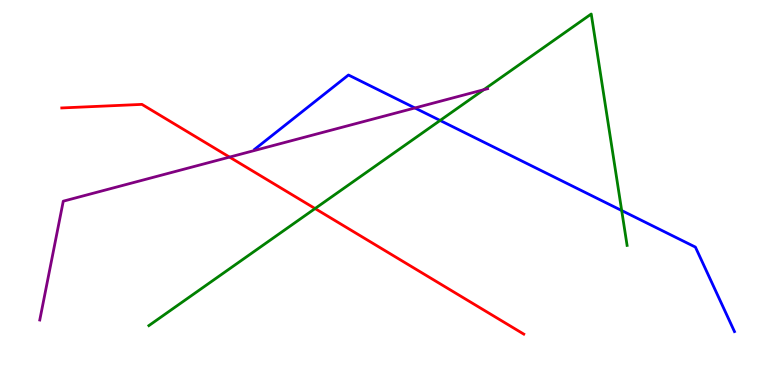[{'lines': ['blue', 'red'], 'intersections': []}, {'lines': ['green', 'red'], 'intersections': [{'x': 4.07, 'y': 4.58}]}, {'lines': ['purple', 'red'], 'intersections': [{'x': 2.96, 'y': 5.92}]}, {'lines': ['blue', 'green'], 'intersections': [{'x': 5.68, 'y': 6.87}, {'x': 8.02, 'y': 4.53}]}, {'lines': ['blue', 'purple'], 'intersections': [{'x': 5.35, 'y': 7.2}]}, {'lines': ['green', 'purple'], 'intersections': [{'x': 6.24, 'y': 7.67}]}]